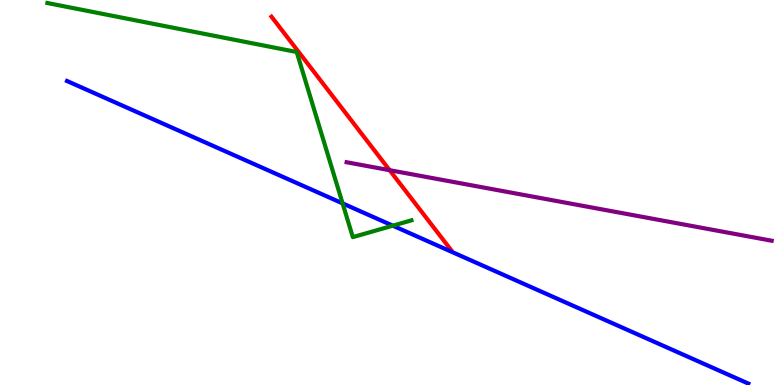[{'lines': ['blue', 'red'], 'intersections': []}, {'lines': ['green', 'red'], 'intersections': []}, {'lines': ['purple', 'red'], 'intersections': [{'x': 5.03, 'y': 5.58}]}, {'lines': ['blue', 'green'], 'intersections': [{'x': 4.42, 'y': 4.72}, {'x': 5.07, 'y': 4.14}]}, {'lines': ['blue', 'purple'], 'intersections': []}, {'lines': ['green', 'purple'], 'intersections': []}]